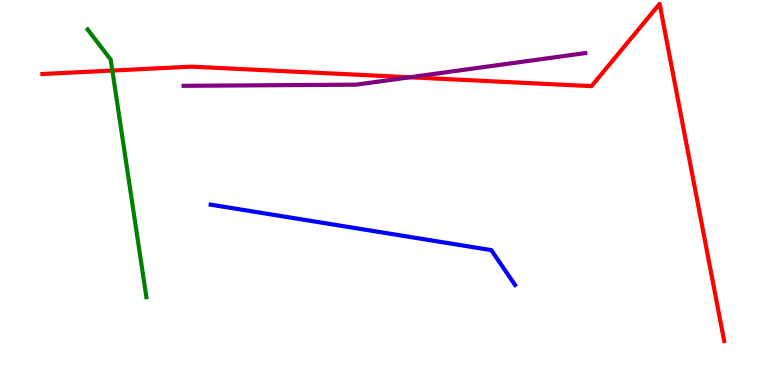[{'lines': ['blue', 'red'], 'intersections': []}, {'lines': ['green', 'red'], 'intersections': [{'x': 1.45, 'y': 8.17}]}, {'lines': ['purple', 'red'], 'intersections': [{'x': 5.29, 'y': 7.99}]}, {'lines': ['blue', 'green'], 'intersections': []}, {'lines': ['blue', 'purple'], 'intersections': []}, {'lines': ['green', 'purple'], 'intersections': []}]